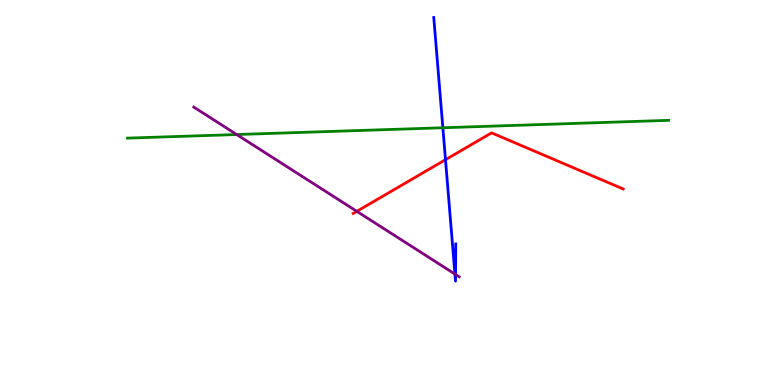[{'lines': ['blue', 'red'], 'intersections': [{'x': 5.75, 'y': 5.85}]}, {'lines': ['green', 'red'], 'intersections': []}, {'lines': ['purple', 'red'], 'intersections': [{'x': 4.6, 'y': 4.51}]}, {'lines': ['blue', 'green'], 'intersections': [{'x': 5.71, 'y': 6.68}]}, {'lines': ['blue', 'purple'], 'intersections': [{'x': 5.87, 'y': 2.88}, {'x': 5.88, 'y': 2.87}]}, {'lines': ['green', 'purple'], 'intersections': [{'x': 3.05, 'y': 6.51}]}]